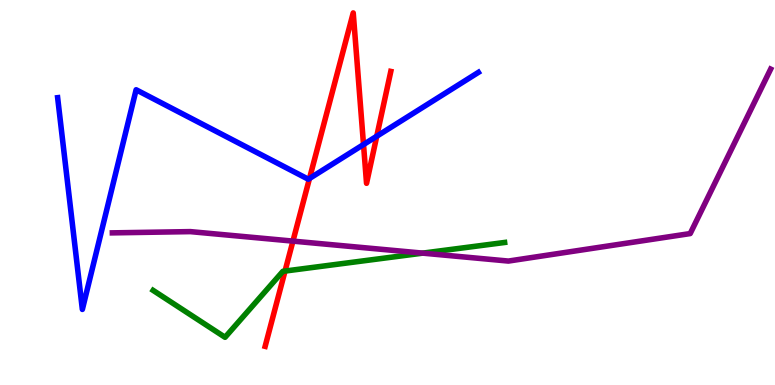[{'lines': ['blue', 'red'], 'intersections': [{'x': 3.99, 'y': 5.36}, {'x': 4.69, 'y': 6.25}, {'x': 4.86, 'y': 6.46}]}, {'lines': ['green', 'red'], 'intersections': [{'x': 3.68, 'y': 2.96}]}, {'lines': ['purple', 'red'], 'intersections': [{'x': 3.78, 'y': 3.74}]}, {'lines': ['blue', 'green'], 'intersections': []}, {'lines': ['blue', 'purple'], 'intersections': []}, {'lines': ['green', 'purple'], 'intersections': [{'x': 5.45, 'y': 3.43}]}]